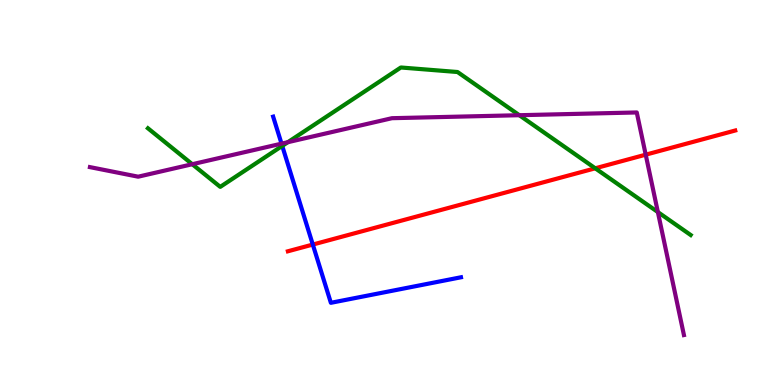[{'lines': ['blue', 'red'], 'intersections': [{'x': 4.04, 'y': 3.65}]}, {'lines': ['green', 'red'], 'intersections': [{'x': 7.68, 'y': 5.63}]}, {'lines': ['purple', 'red'], 'intersections': [{'x': 8.33, 'y': 5.98}]}, {'lines': ['blue', 'green'], 'intersections': [{'x': 3.64, 'y': 6.21}]}, {'lines': ['blue', 'purple'], 'intersections': [{'x': 3.63, 'y': 6.27}]}, {'lines': ['green', 'purple'], 'intersections': [{'x': 2.48, 'y': 5.73}, {'x': 3.71, 'y': 6.31}, {'x': 6.7, 'y': 7.01}, {'x': 8.49, 'y': 4.49}]}]